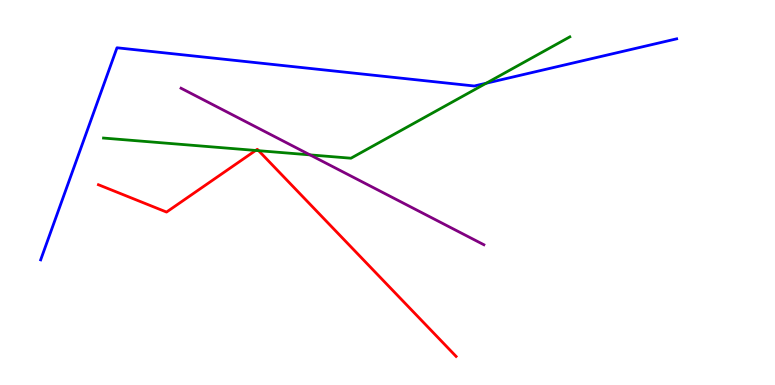[{'lines': ['blue', 'red'], 'intersections': []}, {'lines': ['green', 'red'], 'intersections': [{'x': 3.3, 'y': 6.09}, {'x': 3.34, 'y': 6.09}]}, {'lines': ['purple', 'red'], 'intersections': []}, {'lines': ['blue', 'green'], 'intersections': [{'x': 6.27, 'y': 7.84}]}, {'lines': ['blue', 'purple'], 'intersections': []}, {'lines': ['green', 'purple'], 'intersections': [{'x': 4.0, 'y': 5.98}]}]